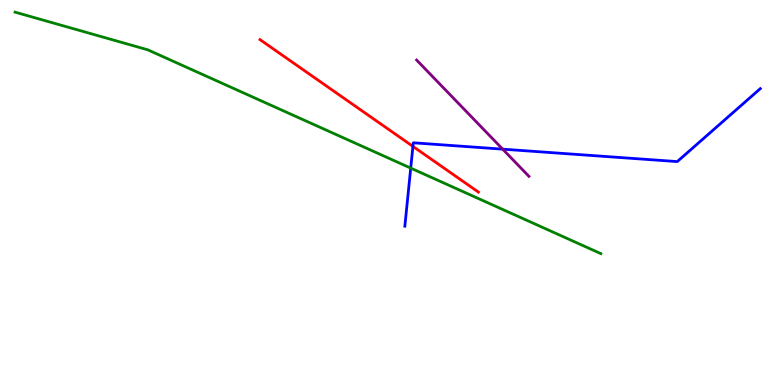[{'lines': ['blue', 'red'], 'intersections': [{'x': 5.33, 'y': 6.2}]}, {'lines': ['green', 'red'], 'intersections': []}, {'lines': ['purple', 'red'], 'intersections': []}, {'lines': ['blue', 'green'], 'intersections': [{'x': 5.3, 'y': 5.63}]}, {'lines': ['blue', 'purple'], 'intersections': [{'x': 6.49, 'y': 6.13}]}, {'lines': ['green', 'purple'], 'intersections': []}]